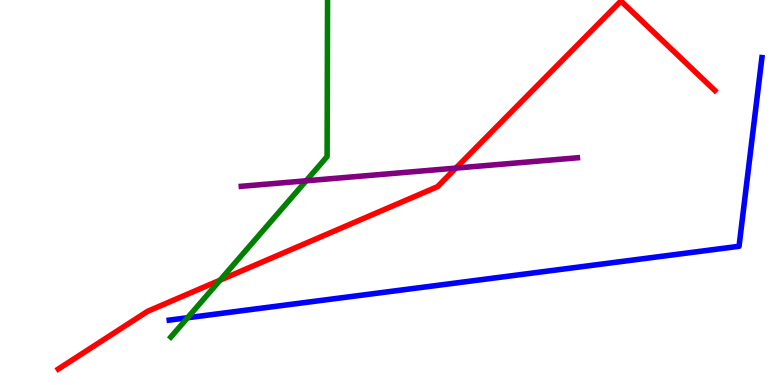[{'lines': ['blue', 'red'], 'intersections': []}, {'lines': ['green', 'red'], 'intersections': [{'x': 2.84, 'y': 2.72}]}, {'lines': ['purple', 'red'], 'intersections': [{'x': 5.88, 'y': 5.63}]}, {'lines': ['blue', 'green'], 'intersections': [{'x': 2.42, 'y': 1.75}]}, {'lines': ['blue', 'purple'], 'intersections': []}, {'lines': ['green', 'purple'], 'intersections': [{'x': 3.95, 'y': 5.3}]}]